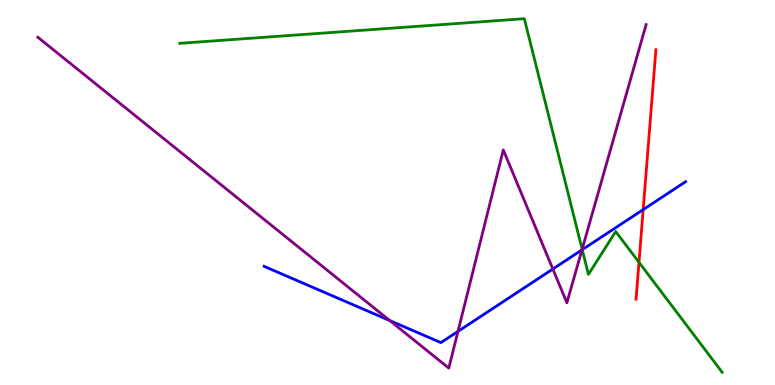[{'lines': ['blue', 'red'], 'intersections': [{'x': 8.3, 'y': 4.56}]}, {'lines': ['green', 'red'], 'intersections': [{'x': 8.24, 'y': 3.19}]}, {'lines': ['purple', 'red'], 'intersections': []}, {'lines': ['blue', 'green'], 'intersections': [{'x': 7.51, 'y': 3.51}]}, {'lines': ['blue', 'purple'], 'intersections': [{'x': 5.03, 'y': 1.67}, {'x': 5.91, 'y': 1.39}, {'x': 7.13, 'y': 3.01}, {'x': 7.51, 'y': 3.51}]}, {'lines': ['green', 'purple'], 'intersections': [{'x': 7.51, 'y': 3.53}]}]